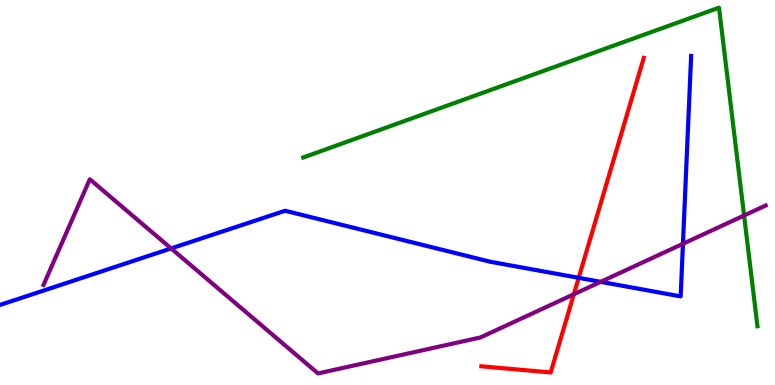[{'lines': ['blue', 'red'], 'intersections': [{'x': 7.47, 'y': 2.78}]}, {'lines': ['green', 'red'], 'intersections': []}, {'lines': ['purple', 'red'], 'intersections': [{'x': 7.4, 'y': 2.36}]}, {'lines': ['blue', 'green'], 'intersections': []}, {'lines': ['blue', 'purple'], 'intersections': [{'x': 2.21, 'y': 3.55}, {'x': 7.75, 'y': 2.68}, {'x': 8.81, 'y': 3.67}]}, {'lines': ['green', 'purple'], 'intersections': [{'x': 9.6, 'y': 4.4}]}]